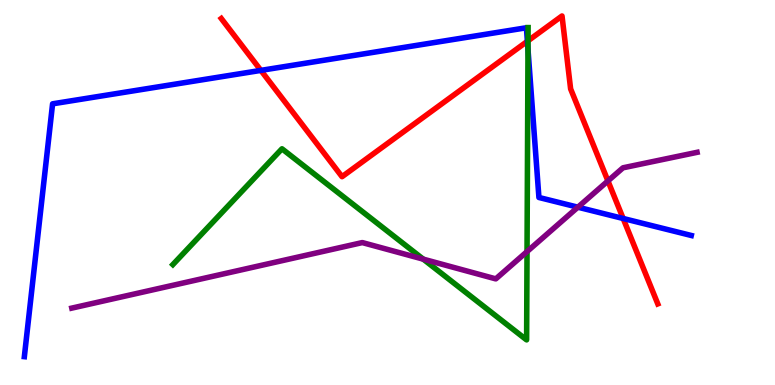[{'lines': ['blue', 'red'], 'intersections': [{'x': 3.37, 'y': 8.17}, {'x': 6.81, 'y': 8.93}, {'x': 8.04, 'y': 4.33}]}, {'lines': ['green', 'red'], 'intersections': [{'x': 6.81, 'y': 8.94}]}, {'lines': ['purple', 'red'], 'intersections': [{'x': 7.84, 'y': 5.3}]}, {'lines': ['blue', 'green'], 'intersections': [{'x': 6.81, 'y': 8.72}]}, {'lines': ['blue', 'purple'], 'intersections': [{'x': 7.46, 'y': 4.62}]}, {'lines': ['green', 'purple'], 'intersections': [{'x': 5.46, 'y': 3.27}, {'x': 6.8, 'y': 3.47}]}]